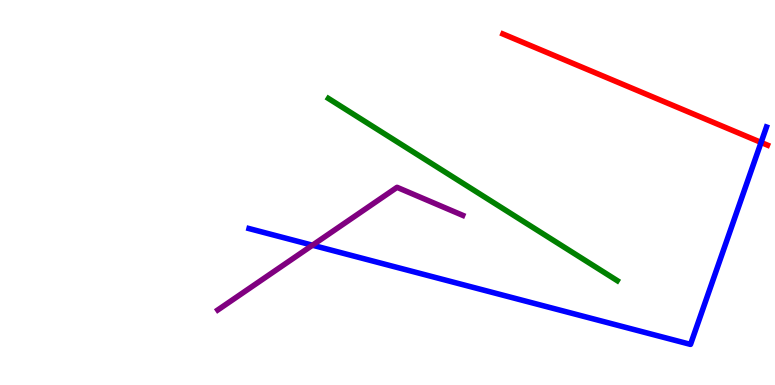[{'lines': ['blue', 'red'], 'intersections': [{'x': 9.82, 'y': 6.3}]}, {'lines': ['green', 'red'], 'intersections': []}, {'lines': ['purple', 'red'], 'intersections': []}, {'lines': ['blue', 'green'], 'intersections': []}, {'lines': ['blue', 'purple'], 'intersections': [{'x': 4.03, 'y': 3.63}]}, {'lines': ['green', 'purple'], 'intersections': []}]